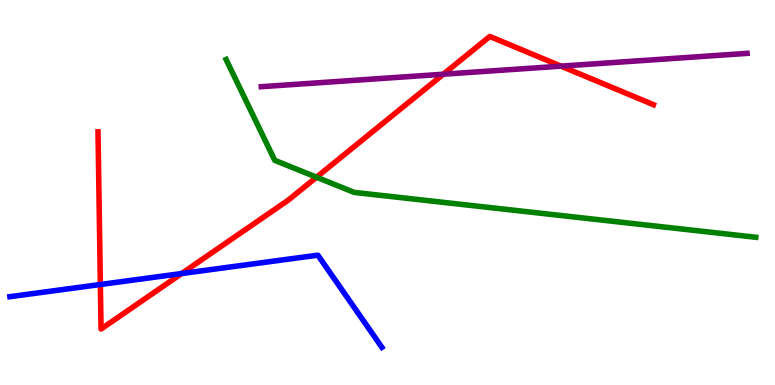[{'lines': ['blue', 'red'], 'intersections': [{'x': 1.29, 'y': 2.61}, {'x': 2.34, 'y': 2.9}]}, {'lines': ['green', 'red'], 'intersections': [{'x': 4.08, 'y': 5.4}]}, {'lines': ['purple', 'red'], 'intersections': [{'x': 5.72, 'y': 8.07}, {'x': 7.24, 'y': 8.28}]}, {'lines': ['blue', 'green'], 'intersections': []}, {'lines': ['blue', 'purple'], 'intersections': []}, {'lines': ['green', 'purple'], 'intersections': []}]